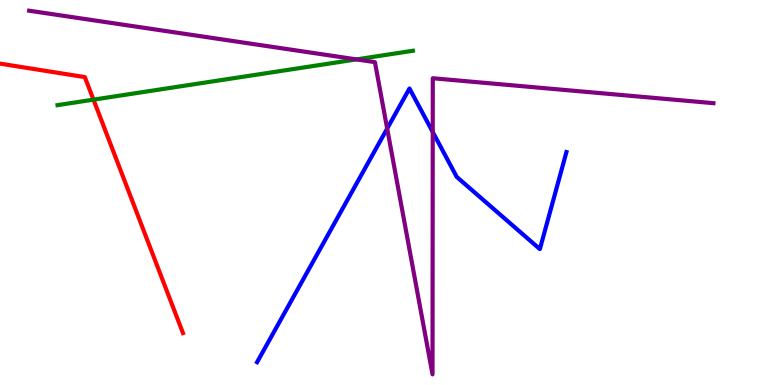[{'lines': ['blue', 'red'], 'intersections': []}, {'lines': ['green', 'red'], 'intersections': [{'x': 1.21, 'y': 7.41}]}, {'lines': ['purple', 'red'], 'intersections': []}, {'lines': ['blue', 'green'], 'intersections': []}, {'lines': ['blue', 'purple'], 'intersections': [{'x': 5.0, 'y': 6.66}, {'x': 5.58, 'y': 6.57}]}, {'lines': ['green', 'purple'], 'intersections': [{'x': 4.6, 'y': 8.46}]}]